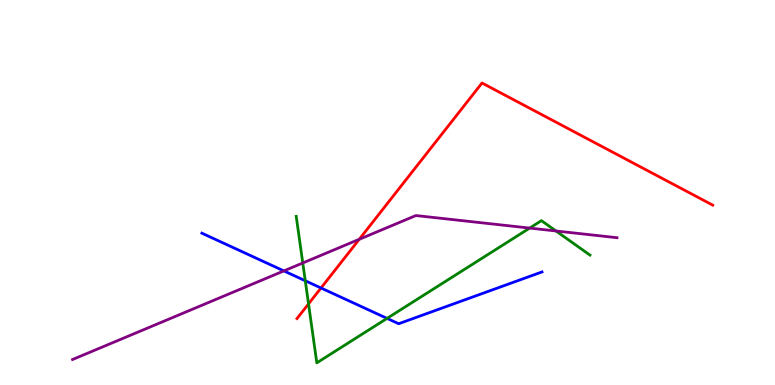[{'lines': ['blue', 'red'], 'intersections': [{'x': 4.14, 'y': 2.52}]}, {'lines': ['green', 'red'], 'intersections': [{'x': 3.98, 'y': 2.11}]}, {'lines': ['purple', 'red'], 'intersections': [{'x': 4.64, 'y': 3.78}]}, {'lines': ['blue', 'green'], 'intersections': [{'x': 3.94, 'y': 2.71}, {'x': 4.99, 'y': 1.73}]}, {'lines': ['blue', 'purple'], 'intersections': [{'x': 3.66, 'y': 2.96}]}, {'lines': ['green', 'purple'], 'intersections': [{'x': 3.91, 'y': 3.17}, {'x': 6.83, 'y': 4.08}, {'x': 7.17, 'y': 4.0}]}]